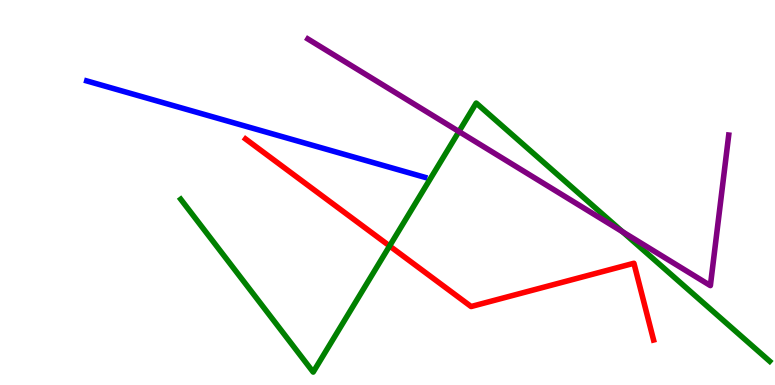[{'lines': ['blue', 'red'], 'intersections': []}, {'lines': ['green', 'red'], 'intersections': [{'x': 5.03, 'y': 3.61}]}, {'lines': ['purple', 'red'], 'intersections': []}, {'lines': ['blue', 'green'], 'intersections': []}, {'lines': ['blue', 'purple'], 'intersections': []}, {'lines': ['green', 'purple'], 'intersections': [{'x': 5.92, 'y': 6.58}, {'x': 8.03, 'y': 3.98}]}]